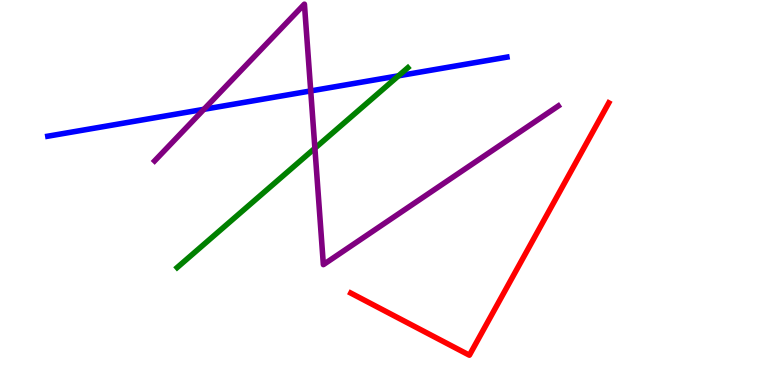[{'lines': ['blue', 'red'], 'intersections': []}, {'lines': ['green', 'red'], 'intersections': []}, {'lines': ['purple', 'red'], 'intersections': []}, {'lines': ['blue', 'green'], 'intersections': [{'x': 5.14, 'y': 8.03}]}, {'lines': ['blue', 'purple'], 'intersections': [{'x': 2.63, 'y': 7.16}, {'x': 4.01, 'y': 7.64}]}, {'lines': ['green', 'purple'], 'intersections': [{'x': 4.06, 'y': 6.15}]}]